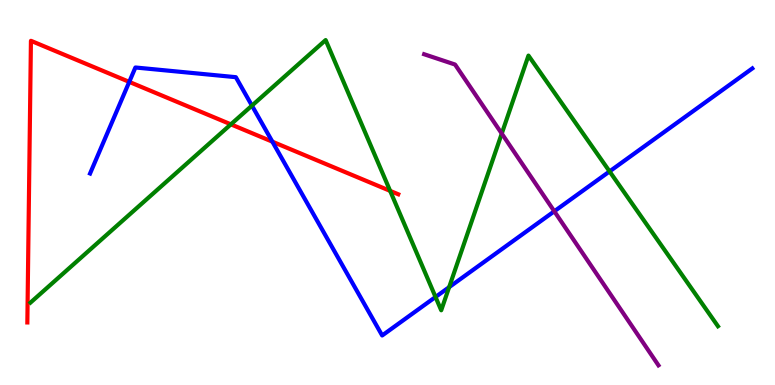[{'lines': ['blue', 'red'], 'intersections': [{'x': 1.67, 'y': 7.87}, {'x': 3.51, 'y': 6.32}]}, {'lines': ['green', 'red'], 'intersections': [{'x': 2.98, 'y': 6.77}, {'x': 5.03, 'y': 5.04}]}, {'lines': ['purple', 'red'], 'intersections': []}, {'lines': ['blue', 'green'], 'intersections': [{'x': 3.25, 'y': 7.26}, {'x': 5.62, 'y': 2.29}, {'x': 5.8, 'y': 2.54}, {'x': 7.87, 'y': 5.55}]}, {'lines': ['blue', 'purple'], 'intersections': [{'x': 7.15, 'y': 4.51}]}, {'lines': ['green', 'purple'], 'intersections': [{'x': 6.47, 'y': 6.53}]}]